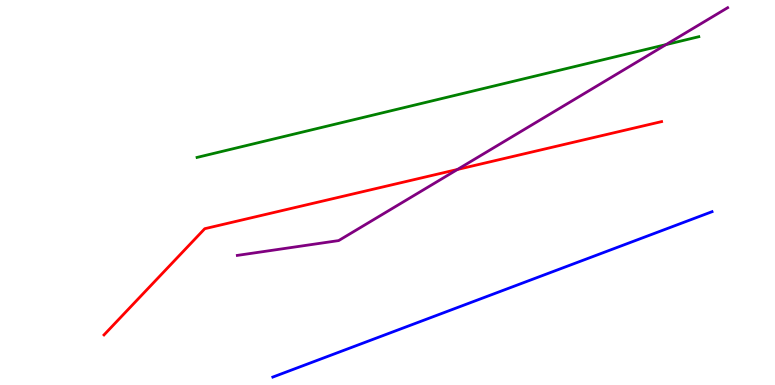[{'lines': ['blue', 'red'], 'intersections': []}, {'lines': ['green', 'red'], 'intersections': []}, {'lines': ['purple', 'red'], 'intersections': [{'x': 5.9, 'y': 5.6}]}, {'lines': ['blue', 'green'], 'intersections': []}, {'lines': ['blue', 'purple'], 'intersections': []}, {'lines': ['green', 'purple'], 'intersections': [{'x': 8.59, 'y': 8.84}]}]